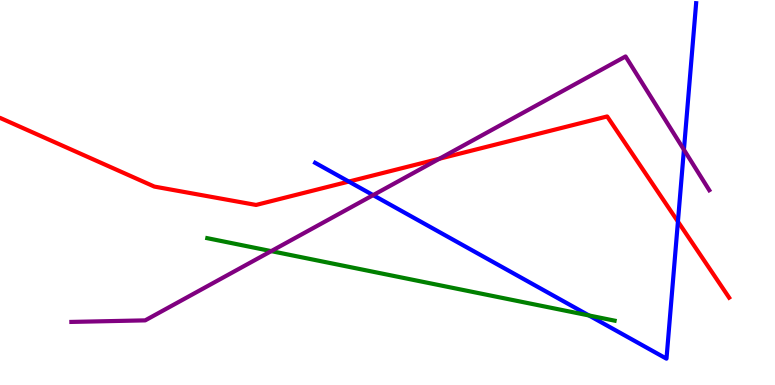[{'lines': ['blue', 'red'], 'intersections': [{'x': 4.5, 'y': 5.28}, {'x': 8.75, 'y': 4.24}]}, {'lines': ['green', 'red'], 'intersections': []}, {'lines': ['purple', 'red'], 'intersections': [{'x': 5.67, 'y': 5.88}]}, {'lines': ['blue', 'green'], 'intersections': [{'x': 7.6, 'y': 1.81}]}, {'lines': ['blue', 'purple'], 'intersections': [{'x': 4.81, 'y': 4.93}, {'x': 8.82, 'y': 6.11}]}, {'lines': ['green', 'purple'], 'intersections': [{'x': 3.5, 'y': 3.48}]}]